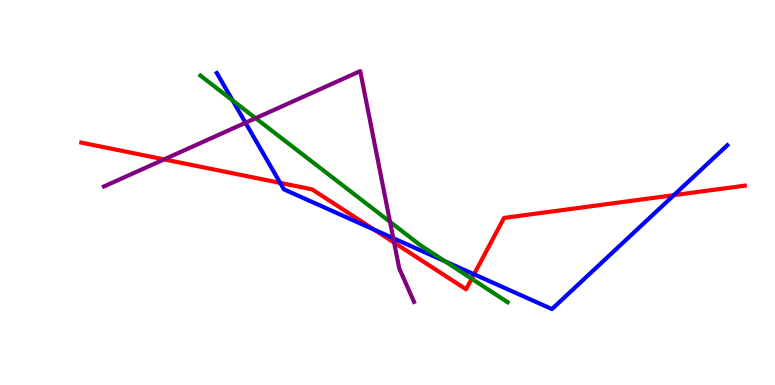[{'lines': ['blue', 'red'], 'intersections': [{'x': 3.62, 'y': 5.25}, {'x': 4.83, 'y': 4.03}, {'x': 6.12, 'y': 2.88}, {'x': 8.7, 'y': 4.93}]}, {'lines': ['green', 'red'], 'intersections': [{'x': 6.09, 'y': 2.76}]}, {'lines': ['purple', 'red'], 'intersections': [{'x': 2.12, 'y': 5.86}, {'x': 5.09, 'y': 3.7}]}, {'lines': ['blue', 'green'], 'intersections': [{'x': 3.0, 'y': 7.39}, {'x': 5.74, 'y': 3.21}]}, {'lines': ['blue', 'purple'], 'intersections': [{'x': 3.17, 'y': 6.81}, {'x': 5.07, 'y': 3.81}]}, {'lines': ['green', 'purple'], 'intersections': [{'x': 3.3, 'y': 6.93}, {'x': 5.03, 'y': 4.24}]}]